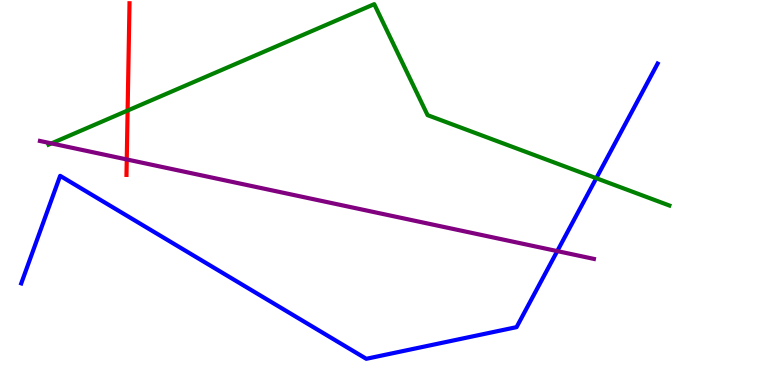[{'lines': ['blue', 'red'], 'intersections': []}, {'lines': ['green', 'red'], 'intersections': [{'x': 1.65, 'y': 7.13}]}, {'lines': ['purple', 'red'], 'intersections': [{'x': 1.64, 'y': 5.86}]}, {'lines': ['blue', 'green'], 'intersections': [{'x': 7.69, 'y': 5.37}]}, {'lines': ['blue', 'purple'], 'intersections': [{'x': 7.19, 'y': 3.48}]}, {'lines': ['green', 'purple'], 'intersections': [{'x': 0.664, 'y': 6.28}]}]